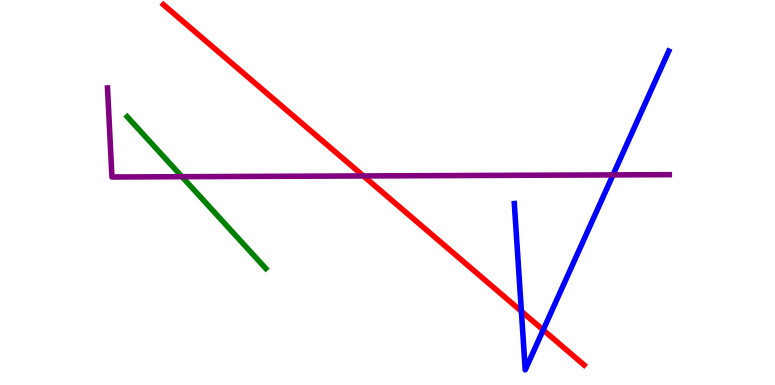[{'lines': ['blue', 'red'], 'intersections': [{'x': 6.73, 'y': 1.91}, {'x': 7.01, 'y': 1.43}]}, {'lines': ['green', 'red'], 'intersections': []}, {'lines': ['purple', 'red'], 'intersections': [{'x': 4.69, 'y': 5.43}]}, {'lines': ['blue', 'green'], 'intersections': []}, {'lines': ['blue', 'purple'], 'intersections': [{'x': 7.91, 'y': 5.46}]}, {'lines': ['green', 'purple'], 'intersections': [{'x': 2.35, 'y': 5.41}]}]